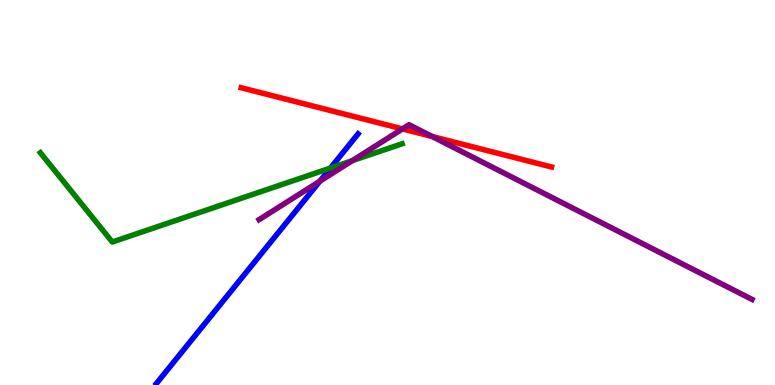[{'lines': ['blue', 'red'], 'intersections': []}, {'lines': ['green', 'red'], 'intersections': []}, {'lines': ['purple', 'red'], 'intersections': [{'x': 5.19, 'y': 6.65}, {'x': 5.58, 'y': 6.45}]}, {'lines': ['blue', 'green'], 'intersections': [{'x': 4.26, 'y': 5.63}]}, {'lines': ['blue', 'purple'], 'intersections': [{'x': 4.13, 'y': 5.29}]}, {'lines': ['green', 'purple'], 'intersections': [{'x': 4.55, 'y': 5.83}]}]